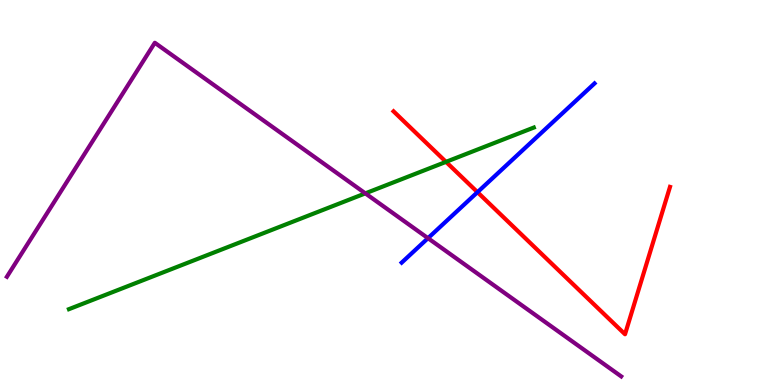[{'lines': ['blue', 'red'], 'intersections': [{'x': 6.16, 'y': 5.01}]}, {'lines': ['green', 'red'], 'intersections': [{'x': 5.75, 'y': 5.8}]}, {'lines': ['purple', 'red'], 'intersections': []}, {'lines': ['blue', 'green'], 'intersections': []}, {'lines': ['blue', 'purple'], 'intersections': [{'x': 5.52, 'y': 3.81}]}, {'lines': ['green', 'purple'], 'intersections': [{'x': 4.71, 'y': 4.98}]}]